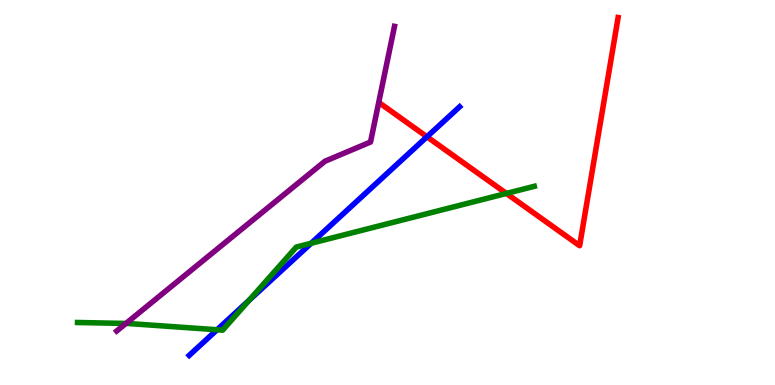[{'lines': ['blue', 'red'], 'intersections': [{'x': 5.51, 'y': 6.45}]}, {'lines': ['green', 'red'], 'intersections': [{'x': 6.53, 'y': 4.98}]}, {'lines': ['purple', 'red'], 'intersections': []}, {'lines': ['blue', 'green'], 'intersections': [{'x': 2.8, 'y': 1.43}, {'x': 3.21, 'y': 2.2}, {'x': 4.01, 'y': 3.68}]}, {'lines': ['blue', 'purple'], 'intersections': []}, {'lines': ['green', 'purple'], 'intersections': [{'x': 1.63, 'y': 1.6}]}]